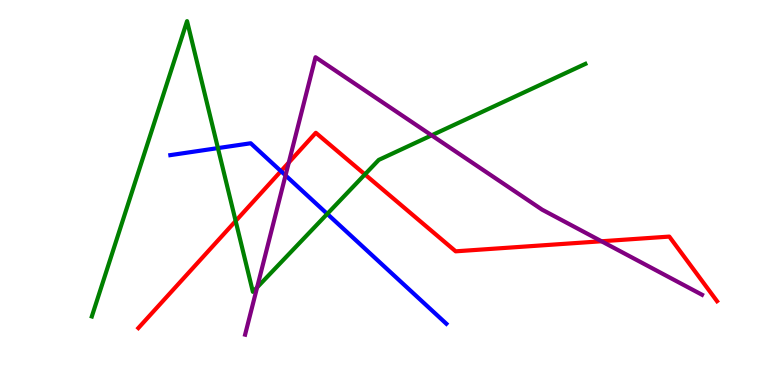[{'lines': ['blue', 'red'], 'intersections': [{'x': 3.63, 'y': 5.55}]}, {'lines': ['green', 'red'], 'intersections': [{'x': 3.04, 'y': 4.26}, {'x': 4.71, 'y': 5.47}]}, {'lines': ['purple', 'red'], 'intersections': [{'x': 3.73, 'y': 5.78}, {'x': 7.76, 'y': 3.73}]}, {'lines': ['blue', 'green'], 'intersections': [{'x': 2.81, 'y': 6.15}, {'x': 4.22, 'y': 4.44}]}, {'lines': ['blue', 'purple'], 'intersections': [{'x': 3.68, 'y': 5.44}]}, {'lines': ['green', 'purple'], 'intersections': [{'x': 3.32, 'y': 2.53}, {'x': 5.57, 'y': 6.48}]}]